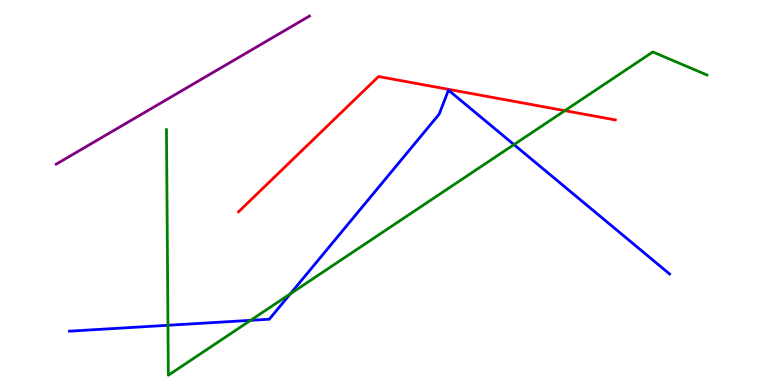[{'lines': ['blue', 'red'], 'intersections': []}, {'lines': ['green', 'red'], 'intersections': [{'x': 7.29, 'y': 7.13}]}, {'lines': ['purple', 'red'], 'intersections': []}, {'lines': ['blue', 'green'], 'intersections': [{'x': 2.17, 'y': 1.55}, {'x': 3.23, 'y': 1.68}, {'x': 3.75, 'y': 2.37}, {'x': 6.63, 'y': 6.24}]}, {'lines': ['blue', 'purple'], 'intersections': []}, {'lines': ['green', 'purple'], 'intersections': []}]